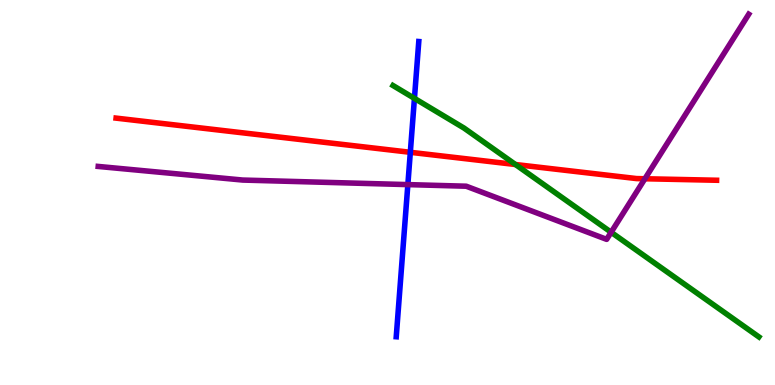[{'lines': ['blue', 'red'], 'intersections': [{'x': 5.29, 'y': 6.04}]}, {'lines': ['green', 'red'], 'intersections': [{'x': 6.65, 'y': 5.73}]}, {'lines': ['purple', 'red'], 'intersections': [{'x': 8.32, 'y': 5.36}]}, {'lines': ['blue', 'green'], 'intersections': [{'x': 5.35, 'y': 7.44}]}, {'lines': ['blue', 'purple'], 'intersections': [{'x': 5.26, 'y': 5.21}]}, {'lines': ['green', 'purple'], 'intersections': [{'x': 7.89, 'y': 3.97}]}]